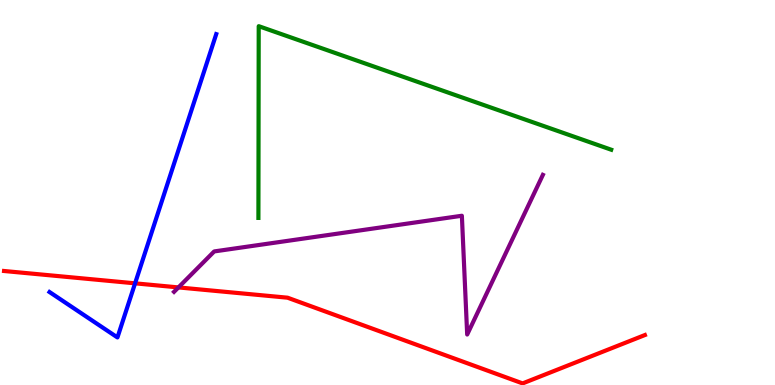[{'lines': ['blue', 'red'], 'intersections': [{'x': 1.74, 'y': 2.64}]}, {'lines': ['green', 'red'], 'intersections': []}, {'lines': ['purple', 'red'], 'intersections': [{'x': 2.3, 'y': 2.53}]}, {'lines': ['blue', 'green'], 'intersections': []}, {'lines': ['blue', 'purple'], 'intersections': []}, {'lines': ['green', 'purple'], 'intersections': []}]